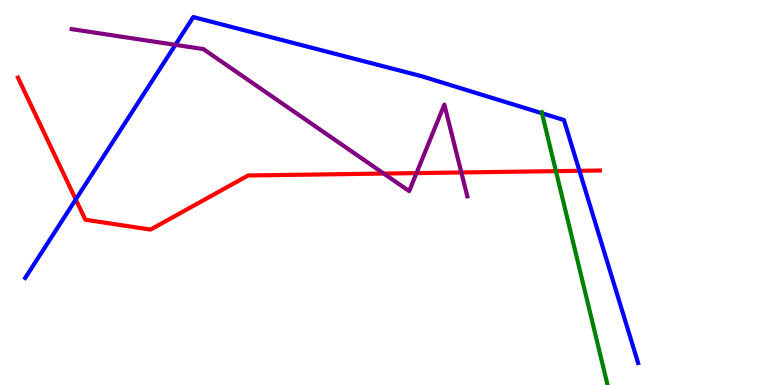[{'lines': ['blue', 'red'], 'intersections': [{'x': 0.978, 'y': 4.82}, {'x': 7.48, 'y': 5.56}]}, {'lines': ['green', 'red'], 'intersections': [{'x': 7.17, 'y': 5.55}]}, {'lines': ['purple', 'red'], 'intersections': [{'x': 4.95, 'y': 5.49}, {'x': 5.37, 'y': 5.5}, {'x': 5.95, 'y': 5.52}]}, {'lines': ['blue', 'green'], 'intersections': [{'x': 6.99, 'y': 7.06}]}, {'lines': ['blue', 'purple'], 'intersections': [{'x': 2.26, 'y': 8.84}]}, {'lines': ['green', 'purple'], 'intersections': []}]